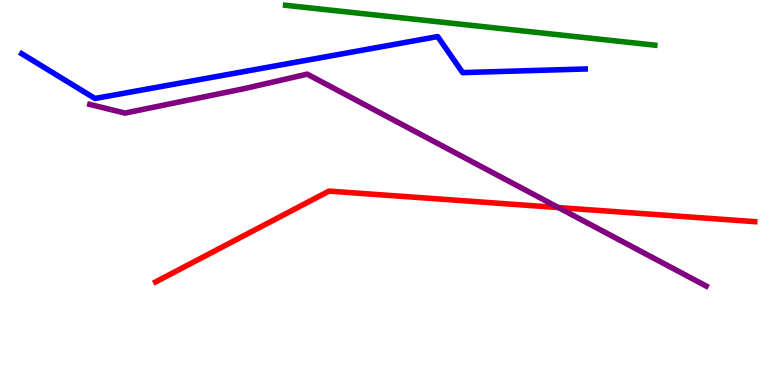[{'lines': ['blue', 'red'], 'intersections': []}, {'lines': ['green', 'red'], 'intersections': []}, {'lines': ['purple', 'red'], 'intersections': [{'x': 7.21, 'y': 4.61}]}, {'lines': ['blue', 'green'], 'intersections': []}, {'lines': ['blue', 'purple'], 'intersections': []}, {'lines': ['green', 'purple'], 'intersections': []}]